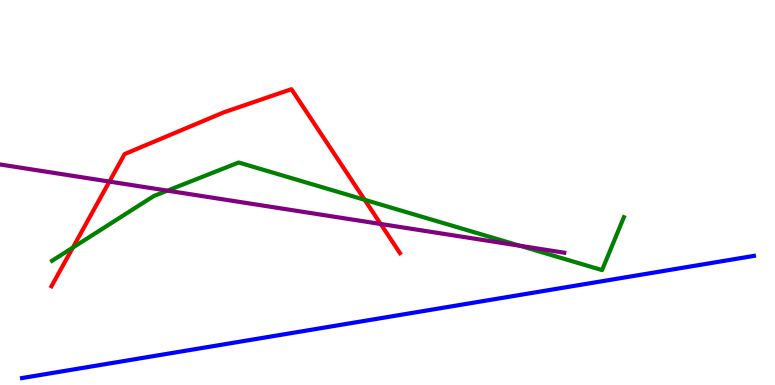[{'lines': ['blue', 'red'], 'intersections': []}, {'lines': ['green', 'red'], 'intersections': [{'x': 0.94, 'y': 3.57}, {'x': 4.71, 'y': 4.81}]}, {'lines': ['purple', 'red'], 'intersections': [{'x': 1.41, 'y': 5.28}, {'x': 4.91, 'y': 4.18}]}, {'lines': ['blue', 'green'], 'intersections': []}, {'lines': ['blue', 'purple'], 'intersections': []}, {'lines': ['green', 'purple'], 'intersections': [{'x': 2.16, 'y': 5.05}, {'x': 6.71, 'y': 3.62}]}]